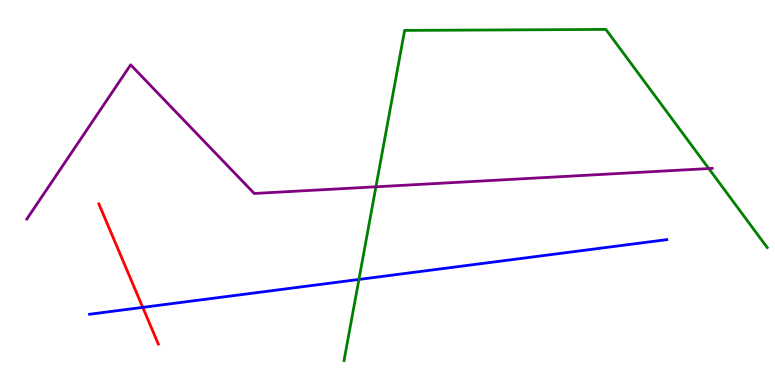[{'lines': ['blue', 'red'], 'intersections': [{'x': 1.84, 'y': 2.02}]}, {'lines': ['green', 'red'], 'intersections': []}, {'lines': ['purple', 'red'], 'intersections': []}, {'lines': ['blue', 'green'], 'intersections': [{'x': 4.63, 'y': 2.74}]}, {'lines': ['blue', 'purple'], 'intersections': []}, {'lines': ['green', 'purple'], 'intersections': [{'x': 4.85, 'y': 5.15}, {'x': 9.15, 'y': 5.62}]}]